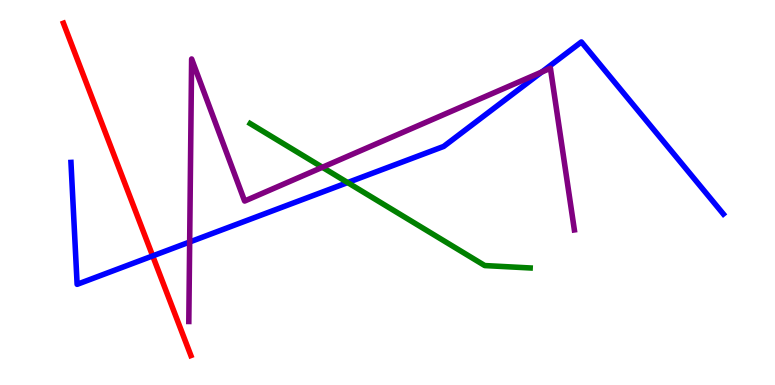[{'lines': ['blue', 'red'], 'intersections': [{'x': 1.97, 'y': 3.35}]}, {'lines': ['green', 'red'], 'intersections': []}, {'lines': ['purple', 'red'], 'intersections': []}, {'lines': ['blue', 'green'], 'intersections': [{'x': 4.49, 'y': 5.26}]}, {'lines': ['blue', 'purple'], 'intersections': [{'x': 2.45, 'y': 3.71}, {'x': 6.99, 'y': 8.13}]}, {'lines': ['green', 'purple'], 'intersections': [{'x': 4.16, 'y': 5.66}]}]